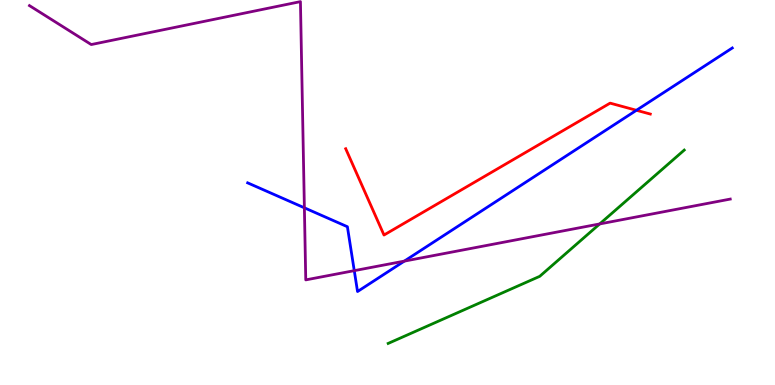[{'lines': ['blue', 'red'], 'intersections': [{'x': 8.21, 'y': 7.14}]}, {'lines': ['green', 'red'], 'intersections': []}, {'lines': ['purple', 'red'], 'intersections': []}, {'lines': ['blue', 'green'], 'intersections': []}, {'lines': ['blue', 'purple'], 'intersections': [{'x': 3.93, 'y': 4.6}, {'x': 4.57, 'y': 2.97}, {'x': 5.22, 'y': 3.22}]}, {'lines': ['green', 'purple'], 'intersections': [{'x': 7.74, 'y': 4.18}]}]